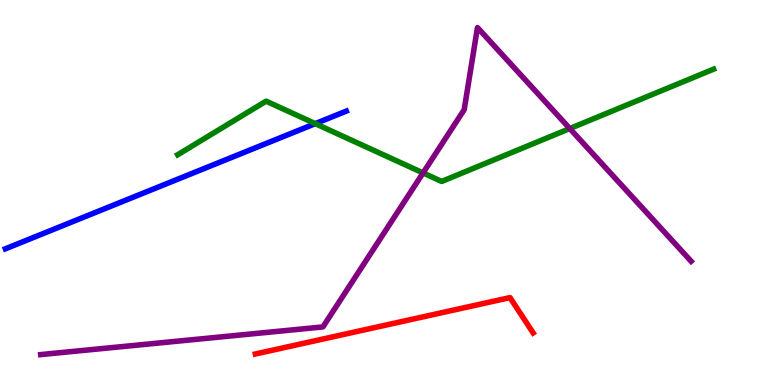[{'lines': ['blue', 'red'], 'intersections': []}, {'lines': ['green', 'red'], 'intersections': []}, {'lines': ['purple', 'red'], 'intersections': []}, {'lines': ['blue', 'green'], 'intersections': [{'x': 4.07, 'y': 6.79}]}, {'lines': ['blue', 'purple'], 'intersections': []}, {'lines': ['green', 'purple'], 'intersections': [{'x': 5.46, 'y': 5.51}, {'x': 7.35, 'y': 6.66}]}]